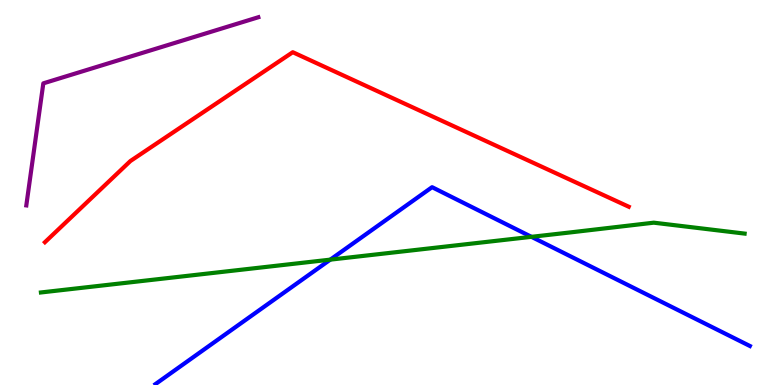[{'lines': ['blue', 'red'], 'intersections': []}, {'lines': ['green', 'red'], 'intersections': []}, {'lines': ['purple', 'red'], 'intersections': []}, {'lines': ['blue', 'green'], 'intersections': [{'x': 4.26, 'y': 3.26}, {'x': 6.86, 'y': 3.85}]}, {'lines': ['blue', 'purple'], 'intersections': []}, {'lines': ['green', 'purple'], 'intersections': []}]